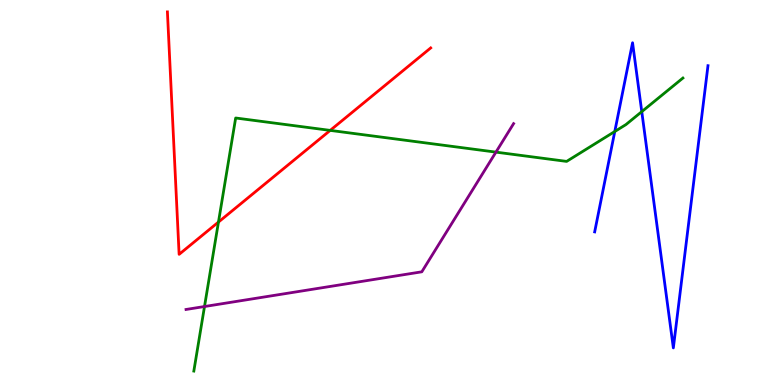[{'lines': ['blue', 'red'], 'intersections': []}, {'lines': ['green', 'red'], 'intersections': [{'x': 2.82, 'y': 4.23}, {'x': 4.26, 'y': 6.61}]}, {'lines': ['purple', 'red'], 'intersections': []}, {'lines': ['blue', 'green'], 'intersections': [{'x': 7.93, 'y': 6.58}, {'x': 8.28, 'y': 7.1}]}, {'lines': ['blue', 'purple'], 'intersections': []}, {'lines': ['green', 'purple'], 'intersections': [{'x': 2.64, 'y': 2.04}, {'x': 6.4, 'y': 6.05}]}]